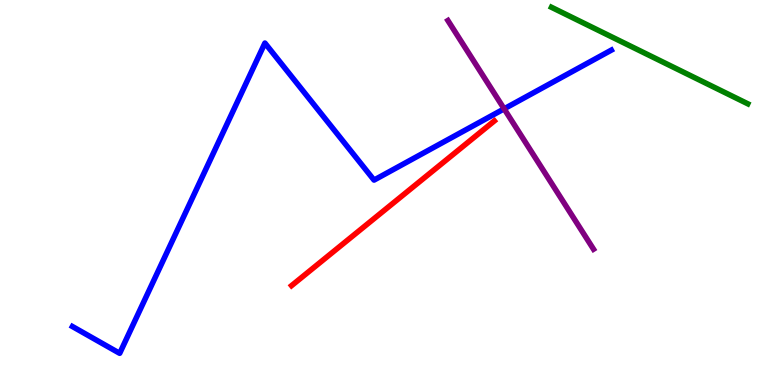[{'lines': ['blue', 'red'], 'intersections': []}, {'lines': ['green', 'red'], 'intersections': []}, {'lines': ['purple', 'red'], 'intersections': []}, {'lines': ['blue', 'green'], 'intersections': []}, {'lines': ['blue', 'purple'], 'intersections': [{'x': 6.5, 'y': 7.17}]}, {'lines': ['green', 'purple'], 'intersections': []}]